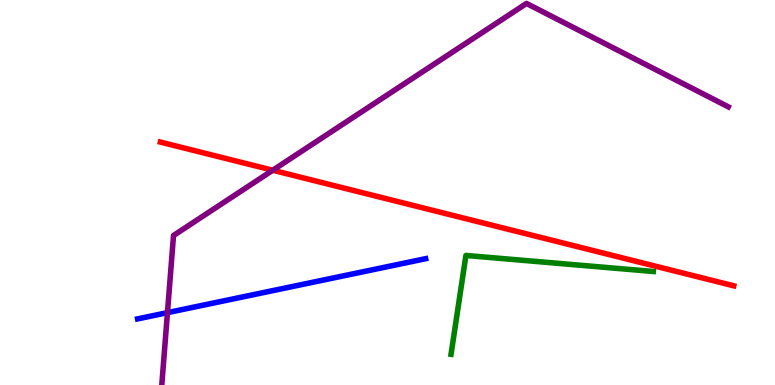[{'lines': ['blue', 'red'], 'intersections': []}, {'lines': ['green', 'red'], 'intersections': []}, {'lines': ['purple', 'red'], 'intersections': [{'x': 3.52, 'y': 5.58}]}, {'lines': ['blue', 'green'], 'intersections': []}, {'lines': ['blue', 'purple'], 'intersections': [{'x': 2.16, 'y': 1.88}]}, {'lines': ['green', 'purple'], 'intersections': []}]